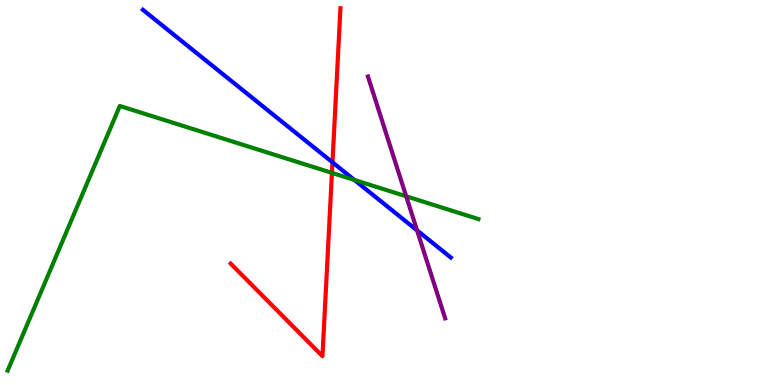[{'lines': ['blue', 'red'], 'intersections': [{'x': 4.29, 'y': 5.78}]}, {'lines': ['green', 'red'], 'intersections': [{'x': 4.28, 'y': 5.51}]}, {'lines': ['purple', 'red'], 'intersections': []}, {'lines': ['blue', 'green'], 'intersections': [{'x': 4.57, 'y': 5.33}]}, {'lines': ['blue', 'purple'], 'intersections': [{'x': 5.38, 'y': 4.02}]}, {'lines': ['green', 'purple'], 'intersections': [{'x': 5.24, 'y': 4.9}]}]